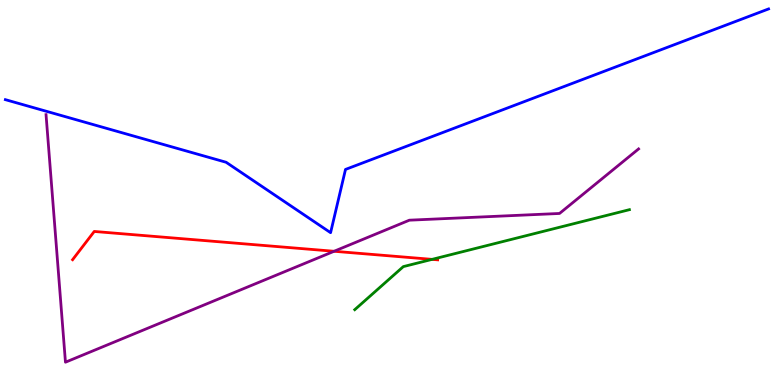[{'lines': ['blue', 'red'], 'intersections': []}, {'lines': ['green', 'red'], 'intersections': [{'x': 5.58, 'y': 3.26}]}, {'lines': ['purple', 'red'], 'intersections': [{'x': 4.31, 'y': 3.47}]}, {'lines': ['blue', 'green'], 'intersections': []}, {'lines': ['blue', 'purple'], 'intersections': []}, {'lines': ['green', 'purple'], 'intersections': []}]